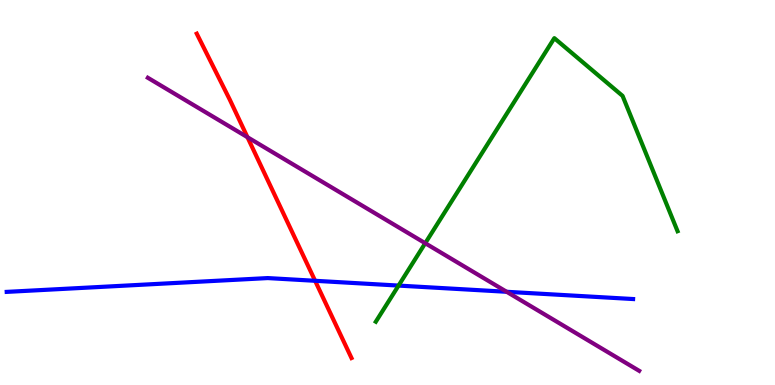[{'lines': ['blue', 'red'], 'intersections': [{'x': 4.07, 'y': 2.71}]}, {'lines': ['green', 'red'], 'intersections': []}, {'lines': ['purple', 'red'], 'intersections': [{'x': 3.19, 'y': 6.44}]}, {'lines': ['blue', 'green'], 'intersections': [{'x': 5.14, 'y': 2.58}]}, {'lines': ['blue', 'purple'], 'intersections': [{'x': 6.54, 'y': 2.42}]}, {'lines': ['green', 'purple'], 'intersections': [{'x': 5.49, 'y': 3.68}]}]